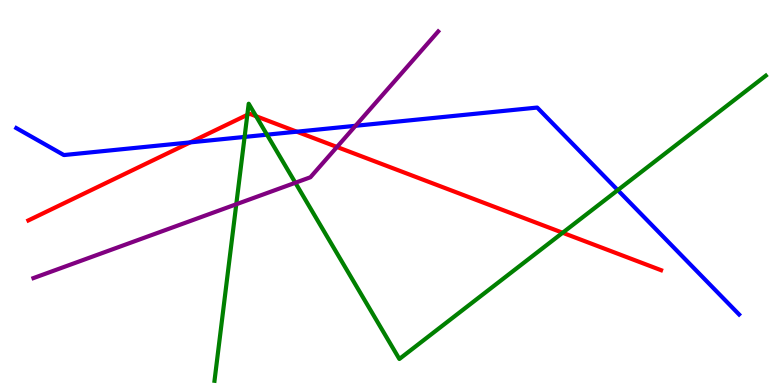[{'lines': ['blue', 'red'], 'intersections': [{'x': 2.45, 'y': 6.3}, {'x': 3.83, 'y': 6.58}]}, {'lines': ['green', 'red'], 'intersections': [{'x': 3.19, 'y': 7.02}, {'x': 3.3, 'y': 6.98}, {'x': 7.26, 'y': 3.95}]}, {'lines': ['purple', 'red'], 'intersections': [{'x': 4.35, 'y': 6.18}]}, {'lines': ['blue', 'green'], 'intersections': [{'x': 3.16, 'y': 6.44}, {'x': 3.44, 'y': 6.5}, {'x': 7.97, 'y': 5.06}]}, {'lines': ['blue', 'purple'], 'intersections': [{'x': 4.59, 'y': 6.73}]}, {'lines': ['green', 'purple'], 'intersections': [{'x': 3.05, 'y': 4.69}, {'x': 3.81, 'y': 5.25}]}]